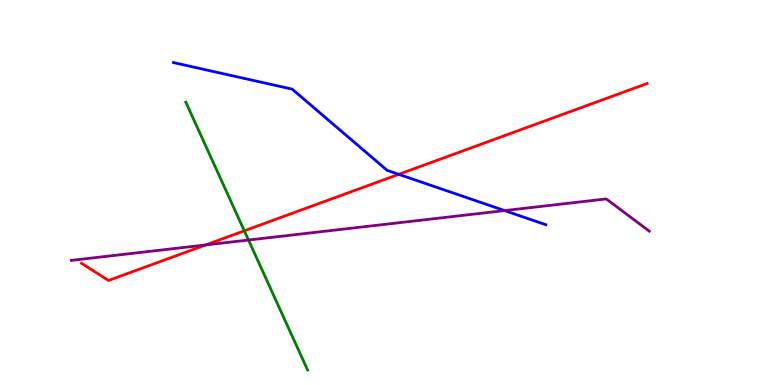[{'lines': ['blue', 'red'], 'intersections': [{'x': 5.15, 'y': 5.47}]}, {'lines': ['green', 'red'], 'intersections': [{'x': 3.15, 'y': 4.0}]}, {'lines': ['purple', 'red'], 'intersections': [{'x': 2.65, 'y': 3.64}]}, {'lines': ['blue', 'green'], 'intersections': []}, {'lines': ['blue', 'purple'], 'intersections': [{'x': 6.51, 'y': 4.53}]}, {'lines': ['green', 'purple'], 'intersections': [{'x': 3.21, 'y': 3.77}]}]